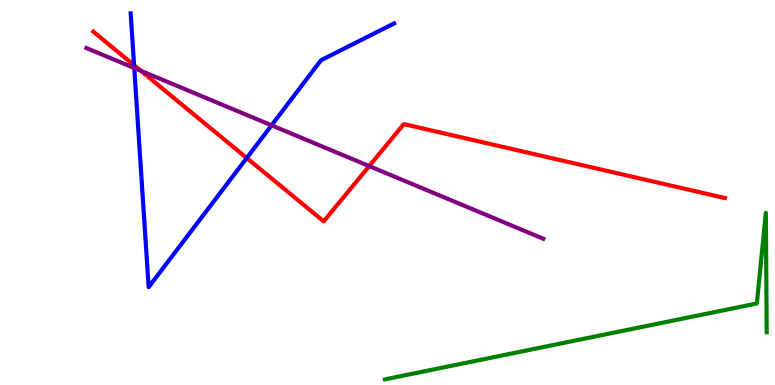[{'lines': ['blue', 'red'], 'intersections': [{'x': 1.73, 'y': 8.31}, {'x': 3.18, 'y': 5.9}]}, {'lines': ['green', 'red'], 'intersections': []}, {'lines': ['purple', 'red'], 'intersections': [{'x': 1.82, 'y': 8.16}, {'x': 4.76, 'y': 5.69}]}, {'lines': ['blue', 'green'], 'intersections': []}, {'lines': ['blue', 'purple'], 'intersections': [{'x': 1.73, 'y': 8.23}, {'x': 3.5, 'y': 6.74}]}, {'lines': ['green', 'purple'], 'intersections': []}]